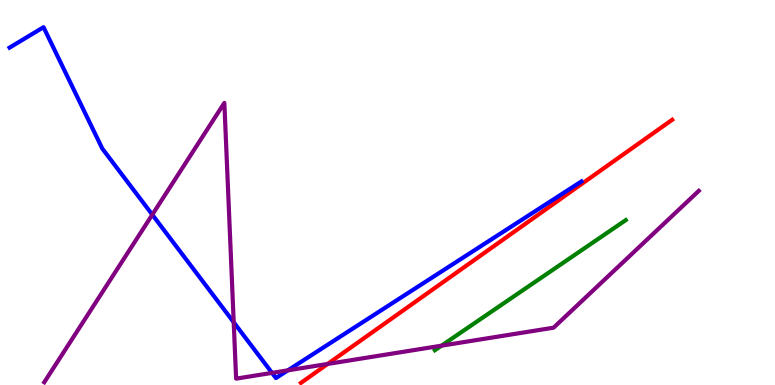[{'lines': ['blue', 'red'], 'intersections': []}, {'lines': ['green', 'red'], 'intersections': []}, {'lines': ['purple', 'red'], 'intersections': [{'x': 4.23, 'y': 0.547}]}, {'lines': ['blue', 'green'], 'intersections': []}, {'lines': ['blue', 'purple'], 'intersections': [{'x': 1.97, 'y': 4.42}, {'x': 3.02, 'y': 1.63}, {'x': 3.51, 'y': 0.315}, {'x': 3.71, 'y': 0.381}]}, {'lines': ['green', 'purple'], 'intersections': [{'x': 5.7, 'y': 1.02}]}]